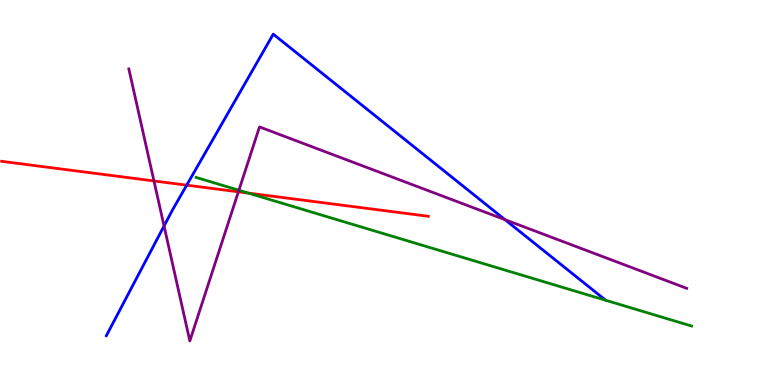[{'lines': ['blue', 'red'], 'intersections': [{'x': 2.41, 'y': 5.19}]}, {'lines': ['green', 'red'], 'intersections': [{'x': 3.21, 'y': 4.98}]}, {'lines': ['purple', 'red'], 'intersections': [{'x': 1.99, 'y': 5.3}, {'x': 3.08, 'y': 5.02}]}, {'lines': ['blue', 'green'], 'intersections': []}, {'lines': ['blue', 'purple'], 'intersections': [{'x': 2.12, 'y': 4.13}, {'x': 6.52, 'y': 4.29}]}, {'lines': ['green', 'purple'], 'intersections': [{'x': 3.08, 'y': 5.06}]}]